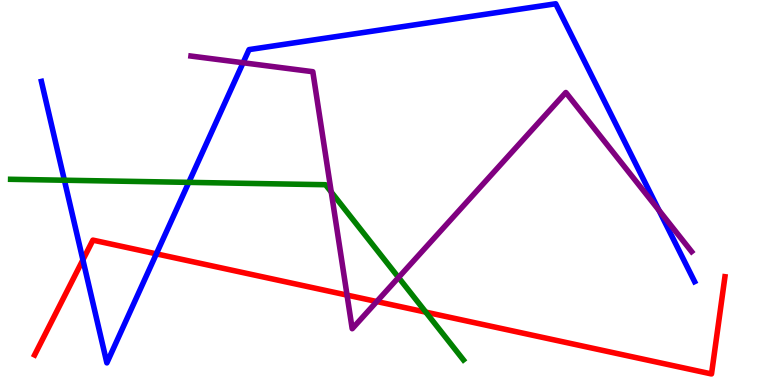[{'lines': ['blue', 'red'], 'intersections': [{'x': 1.07, 'y': 3.25}, {'x': 2.02, 'y': 3.41}]}, {'lines': ['green', 'red'], 'intersections': [{'x': 5.49, 'y': 1.89}]}, {'lines': ['purple', 'red'], 'intersections': [{'x': 4.48, 'y': 2.33}, {'x': 4.86, 'y': 2.17}]}, {'lines': ['blue', 'green'], 'intersections': [{'x': 0.831, 'y': 5.32}, {'x': 2.44, 'y': 5.26}]}, {'lines': ['blue', 'purple'], 'intersections': [{'x': 3.14, 'y': 8.37}, {'x': 8.5, 'y': 4.54}]}, {'lines': ['green', 'purple'], 'intersections': [{'x': 4.27, 'y': 5.01}, {'x': 5.14, 'y': 2.79}]}]